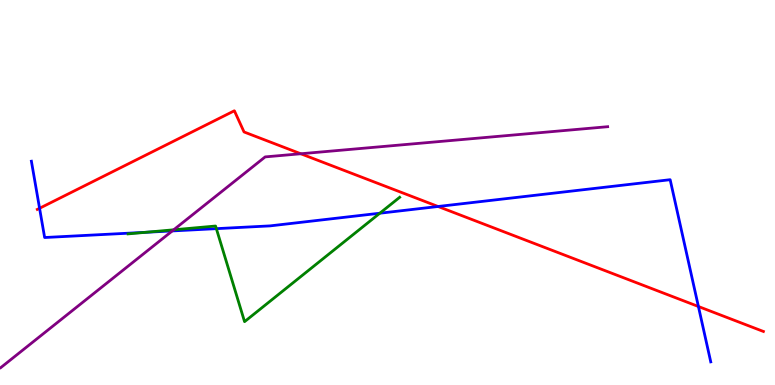[{'lines': ['blue', 'red'], 'intersections': [{'x': 0.511, 'y': 4.59}, {'x': 5.65, 'y': 4.64}, {'x': 9.01, 'y': 2.04}]}, {'lines': ['green', 'red'], 'intersections': []}, {'lines': ['purple', 'red'], 'intersections': [{'x': 3.88, 'y': 6.01}]}, {'lines': ['blue', 'green'], 'intersections': [{'x': 1.88, 'y': 3.97}, {'x': 2.79, 'y': 4.06}, {'x': 4.9, 'y': 4.46}]}, {'lines': ['blue', 'purple'], 'intersections': [{'x': 2.22, 'y': 4.0}]}, {'lines': ['green', 'purple'], 'intersections': [{'x': 2.24, 'y': 4.03}]}]